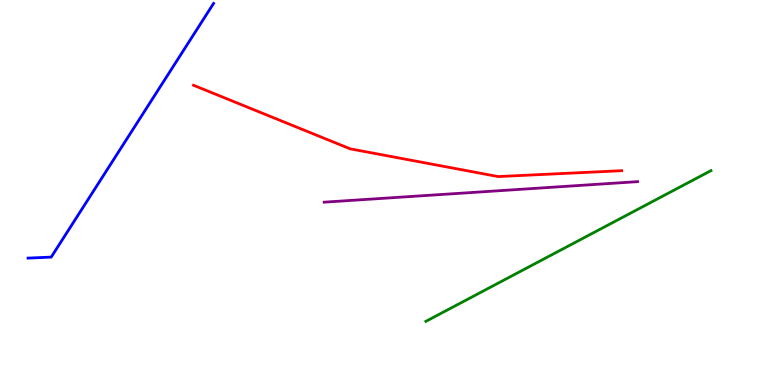[{'lines': ['blue', 'red'], 'intersections': []}, {'lines': ['green', 'red'], 'intersections': []}, {'lines': ['purple', 'red'], 'intersections': []}, {'lines': ['blue', 'green'], 'intersections': []}, {'lines': ['blue', 'purple'], 'intersections': []}, {'lines': ['green', 'purple'], 'intersections': []}]